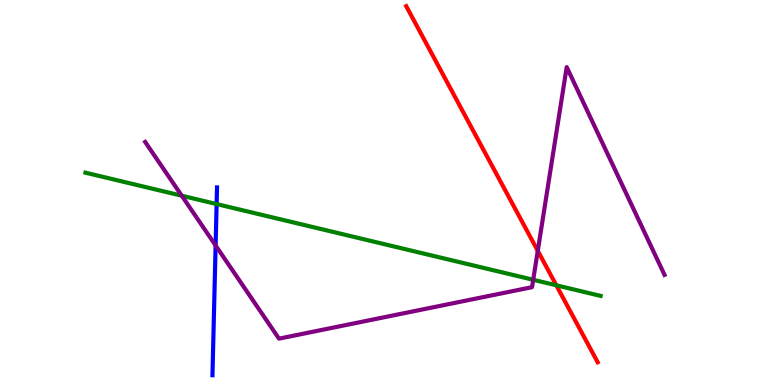[{'lines': ['blue', 'red'], 'intersections': []}, {'lines': ['green', 'red'], 'intersections': [{'x': 7.18, 'y': 2.59}]}, {'lines': ['purple', 'red'], 'intersections': [{'x': 6.94, 'y': 3.49}]}, {'lines': ['blue', 'green'], 'intersections': [{'x': 2.8, 'y': 4.7}]}, {'lines': ['blue', 'purple'], 'intersections': [{'x': 2.78, 'y': 3.62}]}, {'lines': ['green', 'purple'], 'intersections': [{'x': 2.35, 'y': 4.92}, {'x': 6.88, 'y': 2.73}]}]